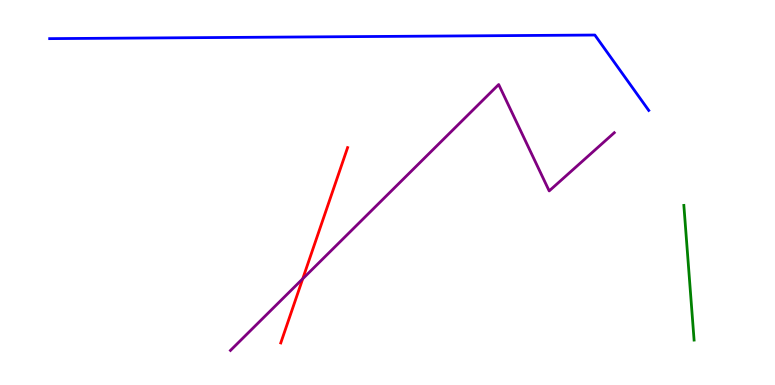[{'lines': ['blue', 'red'], 'intersections': []}, {'lines': ['green', 'red'], 'intersections': []}, {'lines': ['purple', 'red'], 'intersections': [{'x': 3.91, 'y': 2.76}]}, {'lines': ['blue', 'green'], 'intersections': []}, {'lines': ['blue', 'purple'], 'intersections': []}, {'lines': ['green', 'purple'], 'intersections': []}]